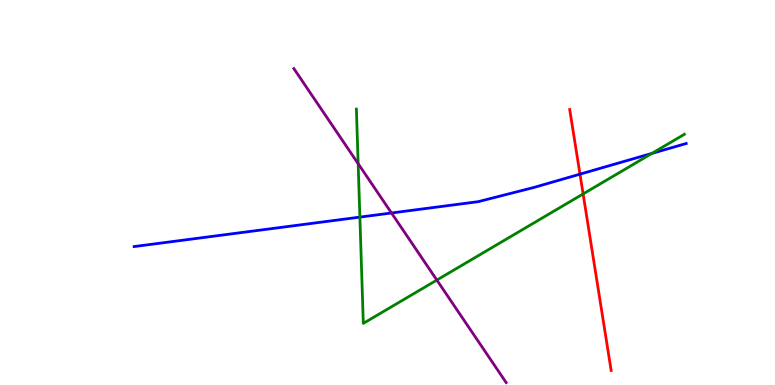[{'lines': ['blue', 'red'], 'intersections': [{'x': 7.48, 'y': 5.48}]}, {'lines': ['green', 'red'], 'intersections': [{'x': 7.52, 'y': 4.96}]}, {'lines': ['purple', 'red'], 'intersections': []}, {'lines': ['blue', 'green'], 'intersections': [{'x': 4.64, 'y': 4.36}, {'x': 8.41, 'y': 6.02}]}, {'lines': ['blue', 'purple'], 'intersections': [{'x': 5.05, 'y': 4.47}]}, {'lines': ['green', 'purple'], 'intersections': [{'x': 4.62, 'y': 5.75}, {'x': 5.64, 'y': 2.73}]}]